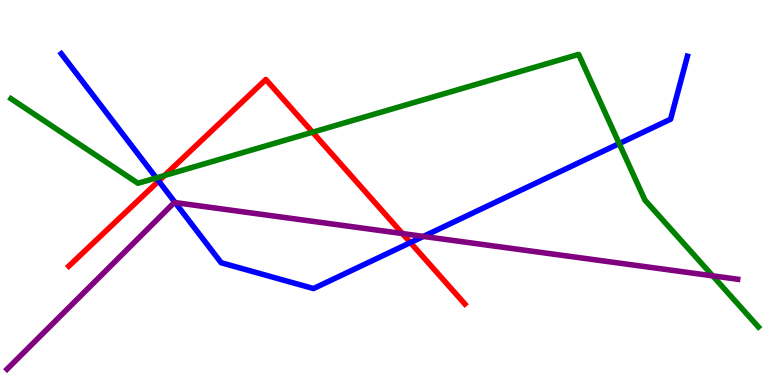[{'lines': ['blue', 'red'], 'intersections': [{'x': 2.05, 'y': 5.3}, {'x': 5.3, 'y': 3.7}]}, {'lines': ['green', 'red'], 'intersections': [{'x': 2.12, 'y': 5.44}, {'x': 4.03, 'y': 6.57}]}, {'lines': ['purple', 'red'], 'intersections': [{'x': 5.19, 'y': 3.93}]}, {'lines': ['blue', 'green'], 'intersections': [{'x': 2.02, 'y': 5.38}, {'x': 7.99, 'y': 6.27}]}, {'lines': ['blue', 'purple'], 'intersections': [{'x': 2.26, 'y': 4.74}, {'x': 5.46, 'y': 3.86}]}, {'lines': ['green', 'purple'], 'intersections': [{'x': 9.2, 'y': 2.84}]}]